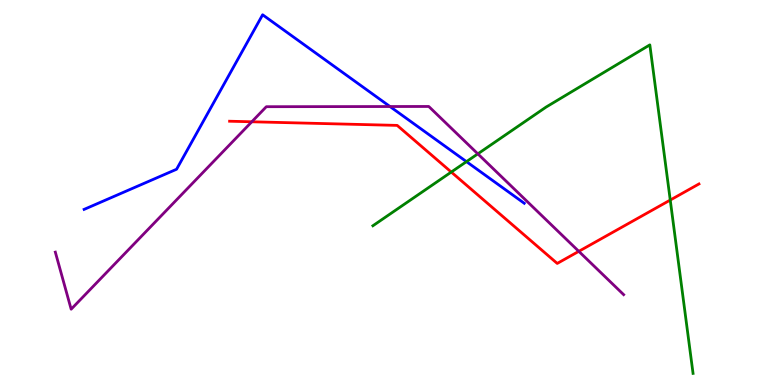[{'lines': ['blue', 'red'], 'intersections': []}, {'lines': ['green', 'red'], 'intersections': [{'x': 5.82, 'y': 5.53}, {'x': 8.65, 'y': 4.8}]}, {'lines': ['purple', 'red'], 'intersections': [{'x': 3.25, 'y': 6.84}, {'x': 7.47, 'y': 3.47}]}, {'lines': ['blue', 'green'], 'intersections': [{'x': 6.02, 'y': 5.8}]}, {'lines': ['blue', 'purple'], 'intersections': [{'x': 5.03, 'y': 7.23}]}, {'lines': ['green', 'purple'], 'intersections': [{'x': 6.17, 'y': 6.0}]}]